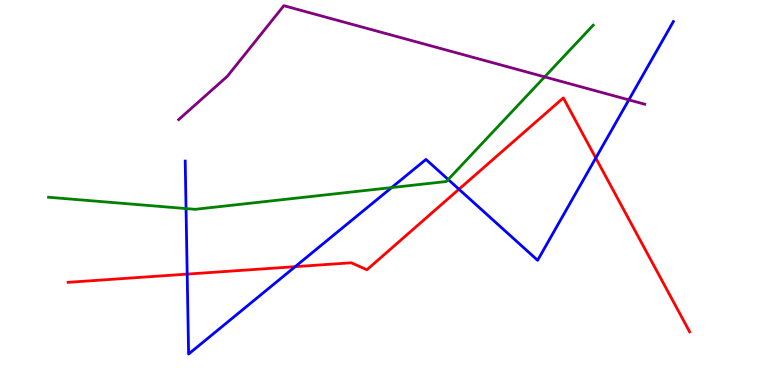[{'lines': ['blue', 'red'], 'intersections': [{'x': 2.42, 'y': 2.88}, {'x': 3.81, 'y': 3.07}, {'x': 5.92, 'y': 5.08}, {'x': 7.69, 'y': 5.9}]}, {'lines': ['green', 'red'], 'intersections': []}, {'lines': ['purple', 'red'], 'intersections': []}, {'lines': ['blue', 'green'], 'intersections': [{'x': 2.4, 'y': 4.58}, {'x': 5.05, 'y': 5.13}, {'x': 5.78, 'y': 5.34}]}, {'lines': ['blue', 'purple'], 'intersections': [{'x': 8.11, 'y': 7.41}]}, {'lines': ['green', 'purple'], 'intersections': [{'x': 7.03, 'y': 8.0}]}]